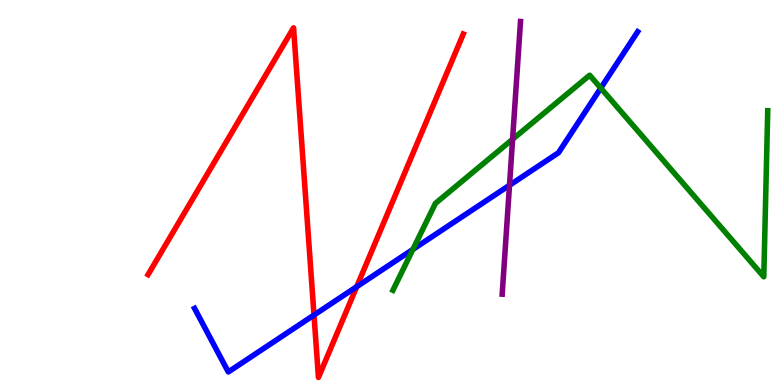[{'lines': ['blue', 'red'], 'intersections': [{'x': 4.05, 'y': 1.82}, {'x': 4.6, 'y': 2.55}]}, {'lines': ['green', 'red'], 'intersections': []}, {'lines': ['purple', 'red'], 'intersections': []}, {'lines': ['blue', 'green'], 'intersections': [{'x': 5.33, 'y': 3.52}, {'x': 7.75, 'y': 7.71}]}, {'lines': ['blue', 'purple'], 'intersections': [{'x': 6.57, 'y': 5.19}]}, {'lines': ['green', 'purple'], 'intersections': [{'x': 6.61, 'y': 6.38}]}]